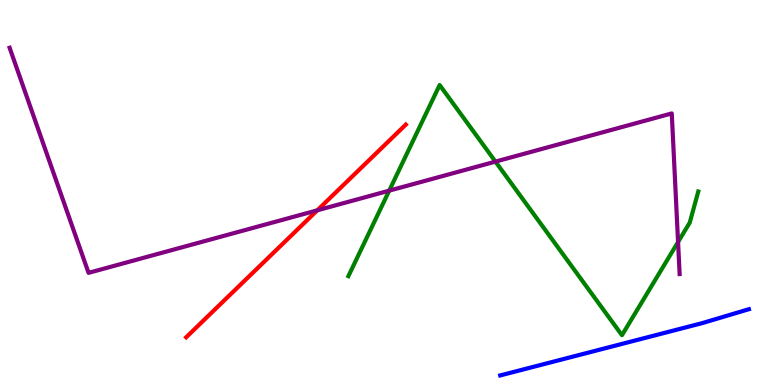[{'lines': ['blue', 'red'], 'intersections': []}, {'lines': ['green', 'red'], 'intersections': []}, {'lines': ['purple', 'red'], 'intersections': [{'x': 4.09, 'y': 4.54}]}, {'lines': ['blue', 'green'], 'intersections': []}, {'lines': ['blue', 'purple'], 'intersections': []}, {'lines': ['green', 'purple'], 'intersections': [{'x': 5.02, 'y': 5.05}, {'x': 6.39, 'y': 5.8}, {'x': 8.75, 'y': 3.71}]}]